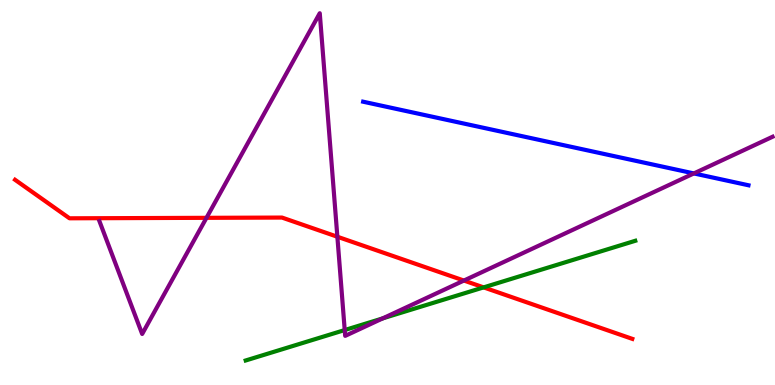[{'lines': ['blue', 'red'], 'intersections': []}, {'lines': ['green', 'red'], 'intersections': [{'x': 6.24, 'y': 2.54}]}, {'lines': ['purple', 'red'], 'intersections': [{'x': 2.66, 'y': 4.34}, {'x': 4.35, 'y': 3.85}, {'x': 5.99, 'y': 2.71}]}, {'lines': ['blue', 'green'], 'intersections': []}, {'lines': ['blue', 'purple'], 'intersections': [{'x': 8.95, 'y': 5.5}]}, {'lines': ['green', 'purple'], 'intersections': [{'x': 4.45, 'y': 1.43}, {'x': 4.94, 'y': 1.73}]}]